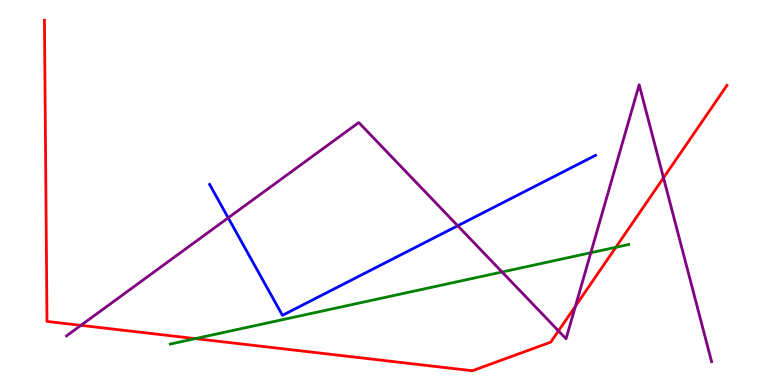[{'lines': ['blue', 'red'], 'intersections': []}, {'lines': ['green', 'red'], 'intersections': [{'x': 2.52, 'y': 1.2}, {'x': 7.95, 'y': 3.58}]}, {'lines': ['purple', 'red'], 'intersections': [{'x': 1.04, 'y': 1.55}, {'x': 7.21, 'y': 1.41}, {'x': 7.42, 'y': 2.05}, {'x': 8.56, 'y': 5.38}]}, {'lines': ['blue', 'green'], 'intersections': []}, {'lines': ['blue', 'purple'], 'intersections': [{'x': 2.94, 'y': 4.34}, {'x': 5.91, 'y': 4.14}]}, {'lines': ['green', 'purple'], 'intersections': [{'x': 6.48, 'y': 2.93}, {'x': 7.62, 'y': 3.44}]}]